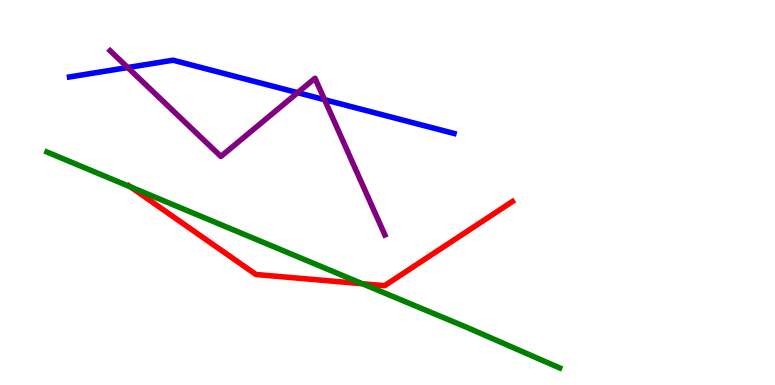[{'lines': ['blue', 'red'], 'intersections': []}, {'lines': ['green', 'red'], 'intersections': [{'x': 1.68, 'y': 5.14}, {'x': 4.68, 'y': 2.63}]}, {'lines': ['purple', 'red'], 'intersections': []}, {'lines': ['blue', 'green'], 'intersections': []}, {'lines': ['blue', 'purple'], 'intersections': [{'x': 1.65, 'y': 8.25}, {'x': 3.84, 'y': 7.59}, {'x': 4.19, 'y': 7.41}]}, {'lines': ['green', 'purple'], 'intersections': []}]